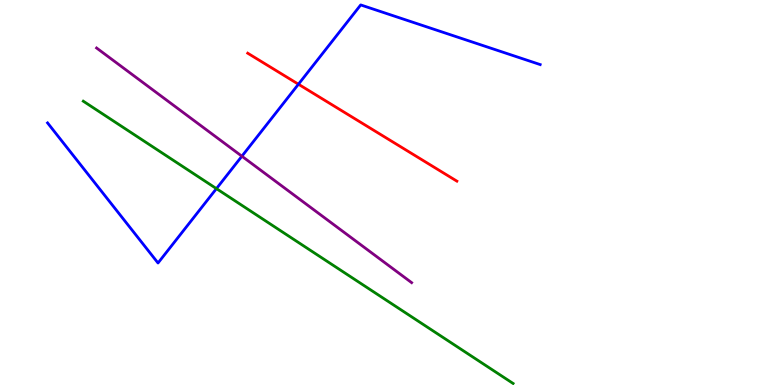[{'lines': ['blue', 'red'], 'intersections': [{'x': 3.85, 'y': 7.81}]}, {'lines': ['green', 'red'], 'intersections': []}, {'lines': ['purple', 'red'], 'intersections': []}, {'lines': ['blue', 'green'], 'intersections': [{'x': 2.79, 'y': 5.1}]}, {'lines': ['blue', 'purple'], 'intersections': [{'x': 3.12, 'y': 5.94}]}, {'lines': ['green', 'purple'], 'intersections': []}]